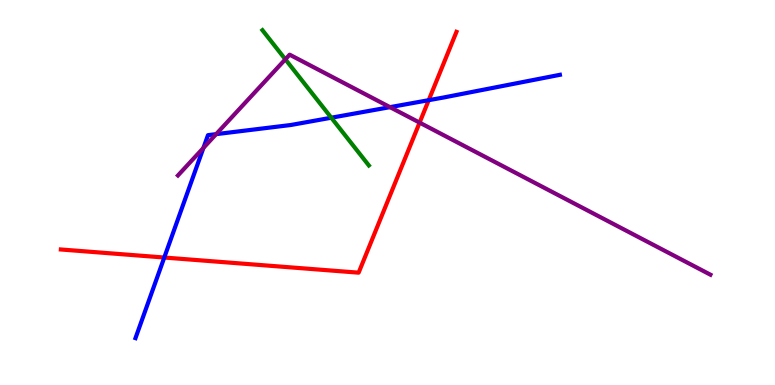[{'lines': ['blue', 'red'], 'intersections': [{'x': 2.12, 'y': 3.31}, {'x': 5.53, 'y': 7.4}]}, {'lines': ['green', 'red'], 'intersections': []}, {'lines': ['purple', 'red'], 'intersections': [{'x': 5.41, 'y': 6.82}]}, {'lines': ['blue', 'green'], 'intersections': [{'x': 4.27, 'y': 6.94}]}, {'lines': ['blue', 'purple'], 'intersections': [{'x': 2.62, 'y': 6.16}, {'x': 2.79, 'y': 6.52}, {'x': 5.03, 'y': 7.22}]}, {'lines': ['green', 'purple'], 'intersections': [{'x': 3.68, 'y': 8.46}]}]